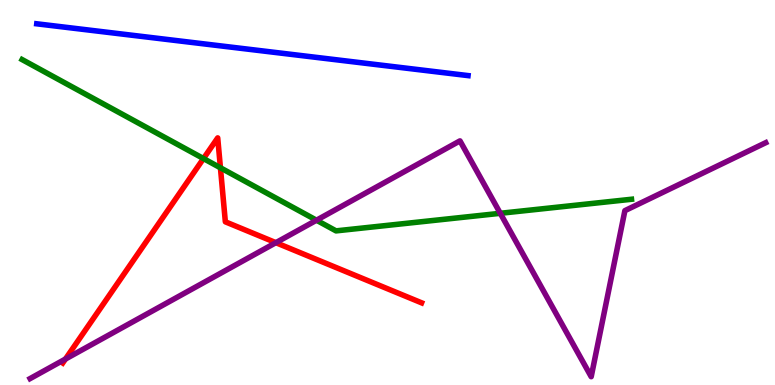[{'lines': ['blue', 'red'], 'intersections': []}, {'lines': ['green', 'red'], 'intersections': [{'x': 2.63, 'y': 5.88}, {'x': 2.84, 'y': 5.64}]}, {'lines': ['purple', 'red'], 'intersections': [{'x': 0.845, 'y': 0.674}, {'x': 3.56, 'y': 3.7}]}, {'lines': ['blue', 'green'], 'intersections': []}, {'lines': ['blue', 'purple'], 'intersections': []}, {'lines': ['green', 'purple'], 'intersections': [{'x': 4.08, 'y': 4.28}, {'x': 6.46, 'y': 4.46}]}]